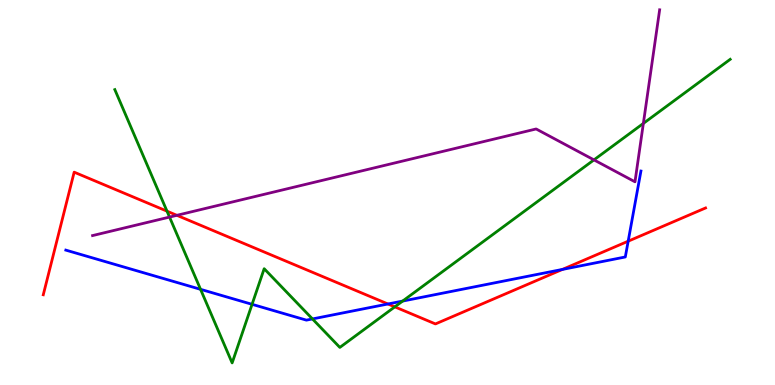[{'lines': ['blue', 'red'], 'intersections': [{'x': 5.01, 'y': 2.1}, {'x': 7.26, 'y': 3.0}, {'x': 8.11, 'y': 3.74}]}, {'lines': ['green', 'red'], 'intersections': [{'x': 2.15, 'y': 4.52}, {'x': 5.09, 'y': 2.03}]}, {'lines': ['purple', 'red'], 'intersections': [{'x': 2.28, 'y': 4.41}]}, {'lines': ['blue', 'green'], 'intersections': [{'x': 2.59, 'y': 2.48}, {'x': 3.25, 'y': 2.1}, {'x': 4.03, 'y': 1.72}, {'x': 5.2, 'y': 2.18}]}, {'lines': ['blue', 'purple'], 'intersections': []}, {'lines': ['green', 'purple'], 'intersections': [{'x': 2.19, 'y': 4.36}, {'x': 7.66, 'y': 5.85}, {'x': 8.3, 'y': 6.79}]}]